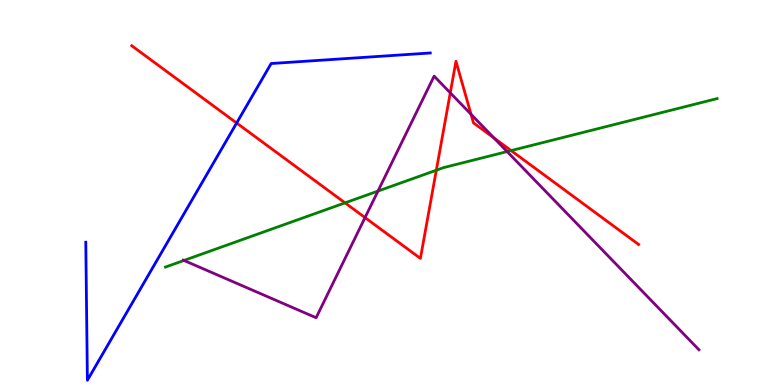[{'lines': ['blue', 'red'], 'intersections': [{'x': 3.05, 'y': 6.8}]}, {'lines': ['green', 'red'], 'intersections': [{'x': 4.45, 'y': 4.73}, {'x': 5.63, 'y': 5.58}, {'x': 6.59, 'y': 6.09}]}, {'lines': ['purple', 'red'], 'intersections': [{'x': 4.71, 'y': 4.35}, {'x': 5.81, 'y': 7.59}, {'x': 6.08, 'y': 7.03}, {'x': 6.37, 'y': 6.42}]}, {'lines': ['blue', 'green'], 'intersections': []}, {'lines': ['blue', 'purple'], 'intersections': []}, {'lines': ['green', 'purple'], 'intersections': [{'x': 2.37, 'y': 3.24}, {'x': 4.88, 'y': 5.04}, {'x': 6.54, 'y': 6.06}]}]